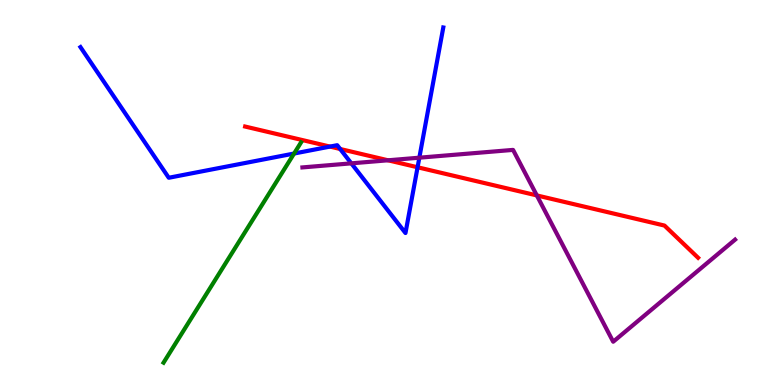[{'lines': ['blue', 'red'], 'intersections': [{'x': 4.26, 'y': 6.19}, {'x': 4.39, 'y': 6.13}, {'x': 5.39, 'y': 5.66}]}, {'lines': ['green', 'red'], 'intersections': []}, {'lines': ['purple', 'red'], 'intersections': [{'x': 5.01, 'y': 5.84}, {'x': 6.93, 'y': 4.92}]}, {'lines': ['blue', 'green'], 'intersections': [{'x': 3.79, 'y': 6.01}]}, {'lines': ['blue', 'purple'], 'intersections': [{'x': 4.53, 'y': 5.76}, {'x': 5.41, 'y': 5.9}]}, {'lines': ['green', 'purple'], 'intersections': []}]